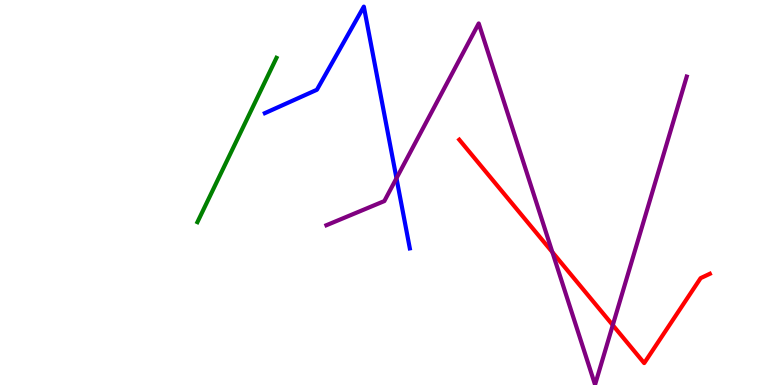[{'lines': ['blue', 'red'], 'intersections': []}, {'lines': ['green', 'red'], 'intersections': []}, {'lines': ['purple', 'red'], 'intersections': [{'x': 7.13, 'y': 3.45}, {'x': 7.91, 'y': 1.55}]}, {'lines': ['blue', 'green'], 'intersections': []}, {'lines': ['blue', 'purple'], 'intersections': [{'x': 5.12, 'y': 5.37}]}, {'lines': ['green', 'purple'], 'intersections': []}]